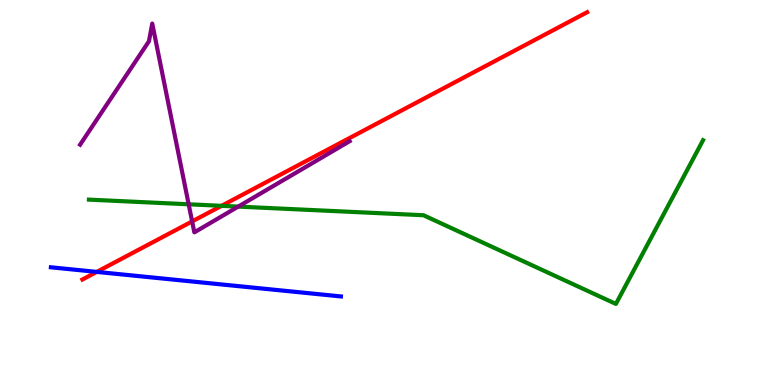[{'lines': ['blue', 'red'], 'intersections': [{'x': 1.25, 'y': 2.94}]}, {'lines': ['green', 'red'], 'intersections': [{'x': 2.86, 'y': 4.65}]}, {'lines': ['purple', 'red'], 'intersections': [{'x': 2.48, 'y': 4.25}]}, {'lines': ['blue', 'green'], 'intersections': []}, {'lines': ['blue', 'purple'], 'intersections': []}, {'lines': ['green', 'purple'], 'intersections': [{'x': 2.43, 'y': 4.69}, {'x': 3.07, 'y': 4.63}]}]